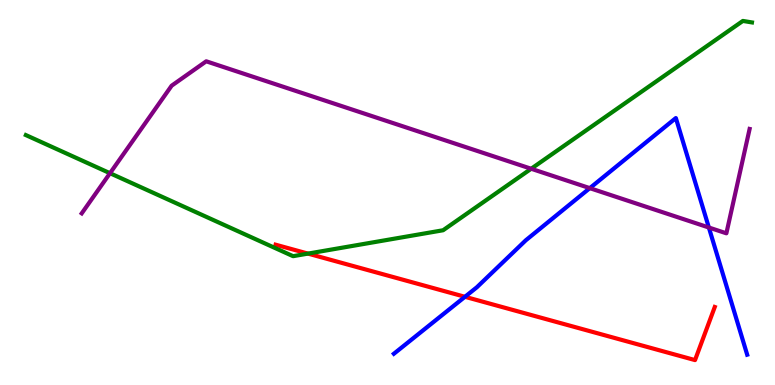[{'lines': ['blue', 'red'], 'intersections': [{'x': 6.0, 'y': 2.29}]}, {'lines': ['green', 'red'], 'intersections': [{'x': 3.97, 'y': 3.41}]}, {'lines': ['purple', 'red'], 'intersections': []}, {'lines': ['blue', 'green'], 'intersections': []}, {'lines': ['blue', 'purple'], 'intersections': [{'x': 7.61, 'y': 5.11}, {'x': 9.15, 'y': 4.09}]}, {'lines': ['green', 'purple'], 'intersections': [{'x': 1.42, 'y': 5.5}, {'x': 6.85, 'y': 5.62}]}]